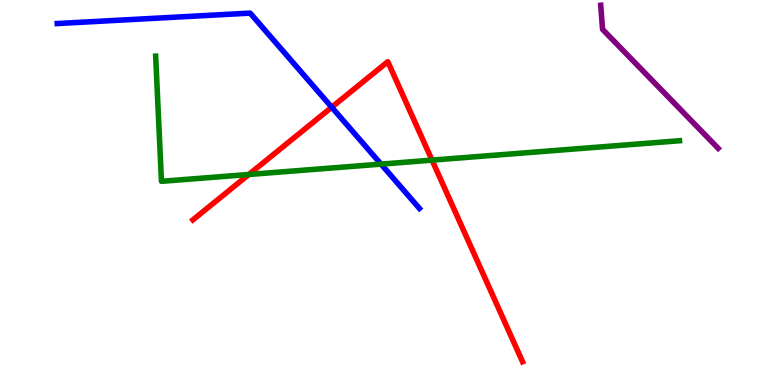[{'lines': ['blue', 'red'], 'intersections': [{'x': 4.28, 'y': 7.21}]}, {'lines': ['green', 'red'], 'intersections': [{'x': 3.21, 'y': 5.47}, {'x': 5.57, 'y': 5.84}]}, {'lines': ['purple', 'red'], 'intersections': []}, {'lines': ['blue', 'green'], 'intersections': [{'x': 4.92, 'y': 5.74}]}, {'lines': ['blue', 'purple'], 'intersections': []}, {'lines': ['green', 'purple'], 'intersections': []}]